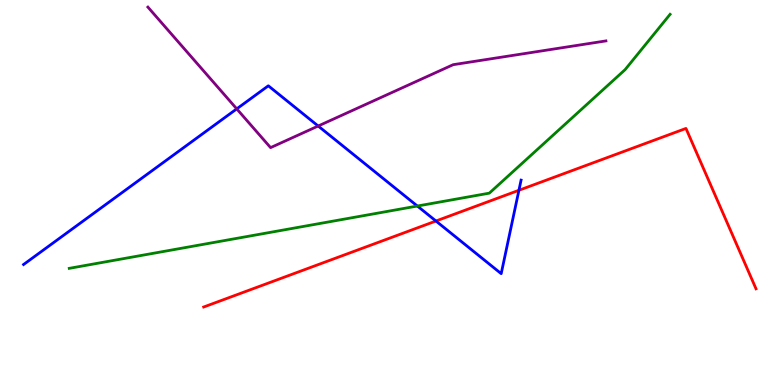[{'lines': ['blue', 'red'], 'intersections': [{'x': 5.62, 'y': 4.26}, {'x': 6.7, 'y': 5.06}]}, {'lines': ['green', 'red'], 'intersections': []}, {'lines': ['purple', 'red'], 'intersections': []}, {'lines': ['blue', 'green'], 'intersections': [{'x': 5.39, 'y': 4.65}]}, {'lines': ['blue', 'purple'], 'intersections': [{'x': 3.05, 'y': 7.17}, {'x': 4.11, 'y': 6.73}]}, {'lines': ['green', 'purple'], 'intersections': []}]